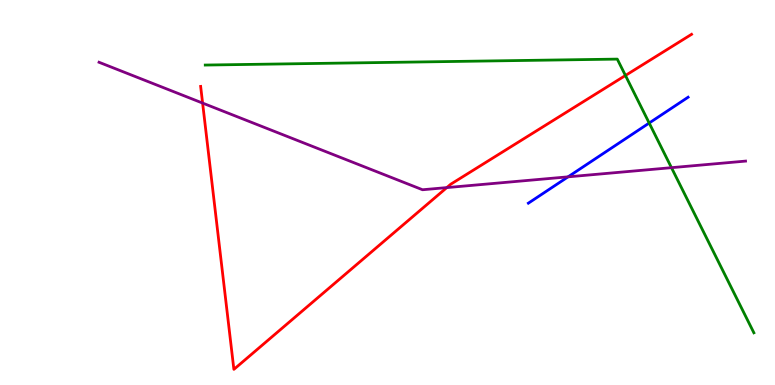[{'lines': ['blue', 'red'], 'intersections': []}, {'lines': ['green', 'red'], 'intersections': [{'x': 8.07, 'y': 8.04}]}, {'lines': ['purple', 'red'], 'intersections': [{'x': 2.61, 'y': 7.32}, {'x': 5.77, 'y': 5.13}]}, {'lines': ['blue', 'green'], 'intersections': [{'x': 8.38, 'y': 6.8}]}, {'lines': ['blue', 'purple'], 'intersections': [{'x': 7.33, 'y': 5.41}]}, {'lines': ['green', 'purple'], 'intersections': [{'x': 8.66, 'y': 5.64}]}]